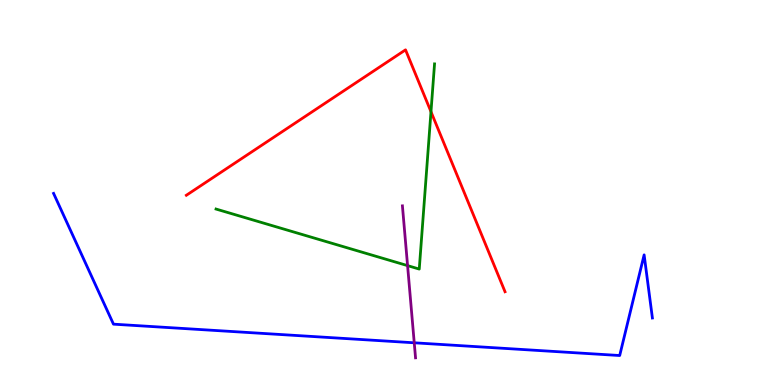[{'lines': ['blue', 'red'], 'intersections': []}, {'lines': ['green', 'red'], 'intersections': [{'x': 5.56, 'y': 7.1}]}, {'lines': ['purple', 'red'], 'intersections': []}, {'lines': ['blue', 'green'], 'intersections': []}, {'lines': ['blue', 'purple'], 'intersections': [{'x': 5.35, 'y': 1.1}]}, {'lines': ['green', 'purple'], 'intersections': [{'x': 5.26, 'y': 3.1}]}]